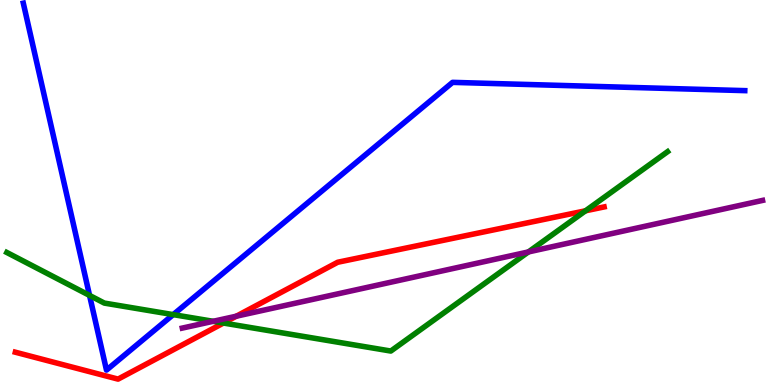[{'lines': ['blue', 'red'], 'intersections': []}, {'lines': ['green', 'red'], 'intersections': [{'x': 2.88, 'y': 1.61}, {'x': 7.56, 'y': 4.52}]}, {'lines': ['purple', 'red'], 'intersections': [{'x': 3.05, 'y': 1.79}]}, {'lines': ['blue', 'green'], 'intersections': [{'x': 1.16, 'y': 2.33}, {'x': 2.24, 'y': 1.83}]}, {'lines': ['blue', 'purple'], 'intersections': []}, {'lines': ['green', 'purple'], 'intersections': [{'x': 2.75, 'y': 1.65}, {'x': 6.82, 'y': 3.46}]}]